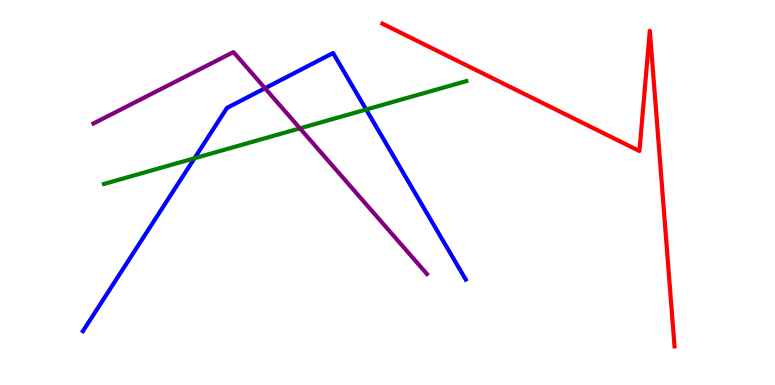[{'lines': ['blue', 'red'], 'intersections': []}, {'lines': ['green', 'red'], 'intersections': []}, {'lines': ['purple', 'red'], 'intersections': []}, {'lines': ['blue', 'green'], 'intersections': [{'x': 2.51, 'y': 5.89}, {'x': 4.72, 'y': 7.15}]}, {'lines': ['blue', 'purple'], 'intersections': [{'x': 3.42, 'y': 7.71}]}, {'lines': ['green', 'purple'], 'intersections': [{'x': 3.87, 'y': 6.67}]}]